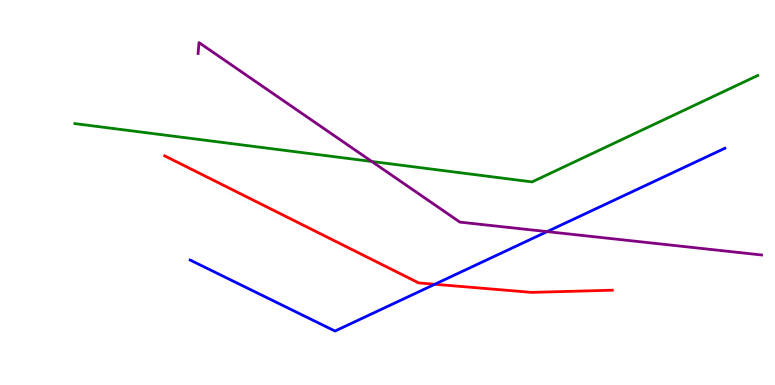[{'lines': ['blue', 'red'], 'intersections': [{'x': 5.61, 'y': 2.62}]}, {'lines': ['green', 'red'], 'intersections': []}, {'lines': ['purple', 'red'], 'intersections': []}, {'lines': ['blue', 'green'], 'intersections': []}, {'lines': ['blue', 'purple'], 'intersections': [{'x': 7.06, 'y': 3.98}]}, {'lines': ['green', 'purple'], 'intersections': [{'x': 4.8, 'y': 5.81}]}]